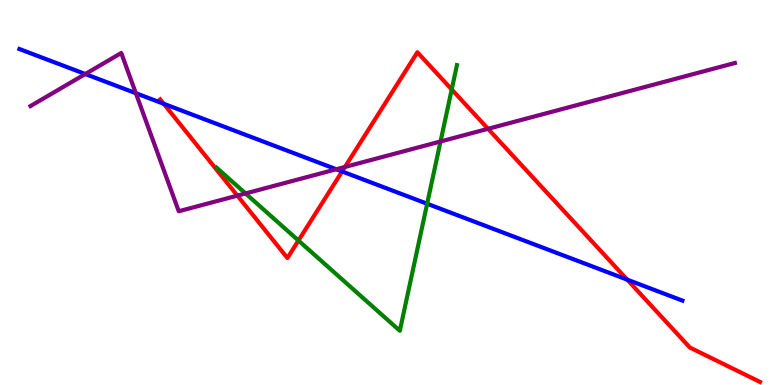[{'lines': ['blue', 'red'], 'intersections': [{'x': 2.11, 'y': 7.3}, {'x': 4.41, 'y': 5.55}, {'x': 8.09, 'y': 2.74}]}, {'lines': ['green', 'red'], 'intersections': [{'x': 3.85, 'y': 3.75}, {'x': 5.83, 'y': 7.68}]}, {'lines': ['purple', 'red'], 'intersections': [{'x': 3.06, 'y': 4.92}, {'x': 4.45, 'y': 5.66}, {'x': 6.3, 'y': 6.65}]}, {'lines': ['blue', 'green'], 'intersections': [{'x': 5.51, 'y': 4.71}]}, {'lines': ['blue', 'purple'], 'intersections': [{'x': 1.1, 'y': 8.08}, {'x': 1.75, 'y': 7.58}, {'x': 4.34, 'y': 5.6}]}, {'lines': ['green', 'purple'], 'intersections': [{'x': 3.17, 'y': 4.98}, {'x': 5.68, 'y': 6.33}]}]